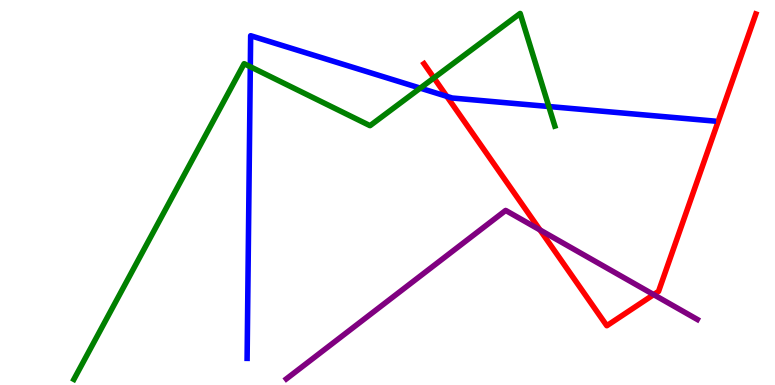[{'lines': ['blue', 'red'], 'intersections': [{'x': 5.77, 'y': 7.5}]}, {'lines': ['green', 'red'], 'intersections': [{'x': 5.6, 'y': 7.98}]}, {'lines': ['purple', 'red'], 'intersections': [{'x': 6.97, 'y': 4.03}, {'x': 8.43, 'y': 2.35}]}, {'lines': ['blue', 'green'], 'intersections': [{'x': 3.23, 'y': 8.27}, {'x': 5.42, 'y': 7.71}, {'x': 7.08, 'y': 7.23}]}, {'lines': ['blue', 'purple'], 'intersections': []}, {'lines': ['green', 'purple'], 'intersections': []}]